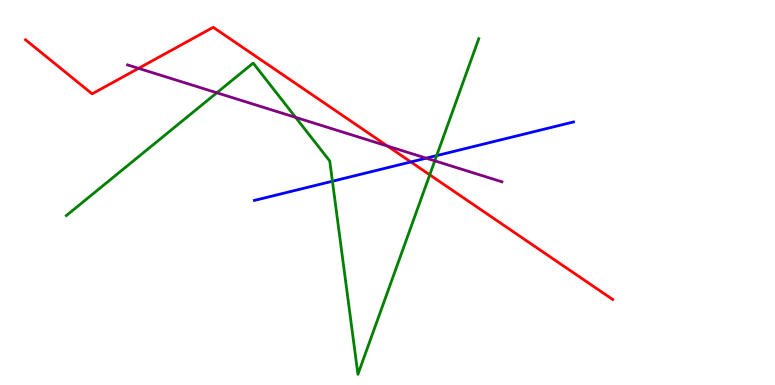[{'lines': ['blue', 'red'], 'intersections': [{'x': 5.3, 'y': 5.79}]}, {'lines': ['green', 'red'], 'intersections': [{'x': 5.55, 'y': 5.46}]}, {'lines': ['purple', 'red'], 'intersections': [{'x': 1.79, 'y': 8.22}, {'x': 5.0, 'y': 6.21}]}, {'lines': ['blue', 'green'], 'intersections': [{'x': 4.29, 'y': 5.29}, {'x': 5.63, 'y': 5.96}]}, {'lines': ['blue', 'purple'], 'intersections': [{'x': 5.5, 'y': 5.89}]}, {'lines': ['green', 'purple'], 'intersections': [{'x': 2.8, 'y': 7.59}, {'x': 3.81, 'y': 6.95}, {'x': 5.61, 'y': 5.82}]}]